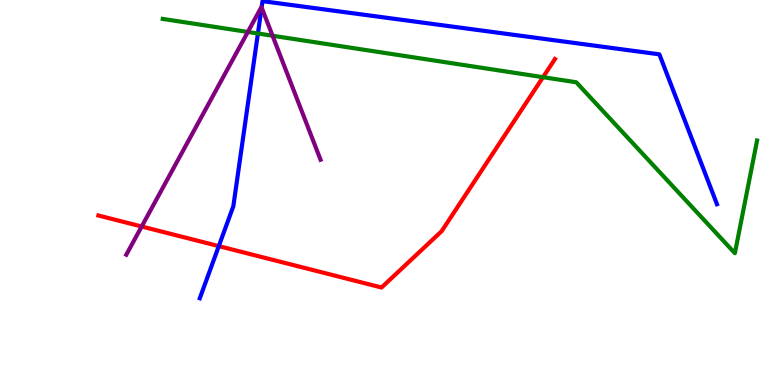[{'lines': ['blue', 'red'], 'intersections': [{'x': 2.82, 'y': 3.61}]}, {'lines': ['green', 'red'], 'intersections': [{'x': 7.01, 'y': 8.0}]}, {'lines': ['purple', 'red'], 'intersections': [{'x': 1.83, 'y': 4.12}]}, {'lines': ['blue', 'green'], 'intersections': [{'x': 3.33, 'y': 9.13}]}, {'lines': ['blue', 'purple'], 'intersections': [{'x': 3.38, 'y': 9.81}]}, {'lines': ['green', 'purple'], 'intersections': [{'x': 3.2, 'y': 9.17}, {'x': 3.52, 'y': 9.07}]}]